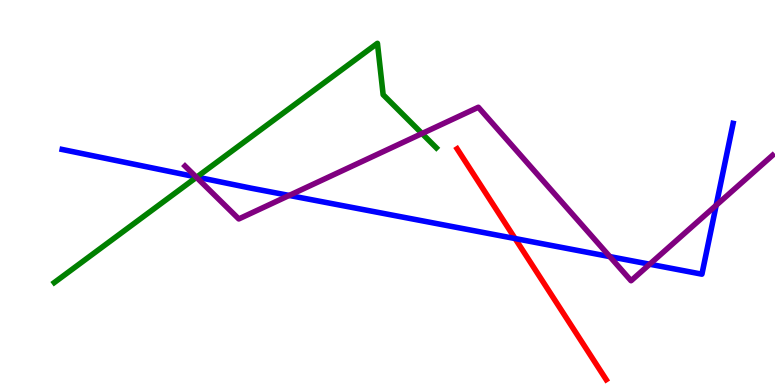[{'lines': ['blue', 'red'], 'intersections': [{'x': 6.65, 'y': 3.8}]}, {'lines': ['green', 'red'], 'intersections': []}, {'lines': ['purple', 'red'], 'intersections': []}, {'lines': ['blue', 'green'], 'intersections': [{'x': 2.54, 'y': 5.4}]}, {'lines': ['blue', 'purple'], 'intersections': [{'x': 2.53, 'y': 5.41}, {'x': 3.73, 'y': 4.92}, {'x': 7.87, 'y': 3.33}, {'x': 8.38, 'y': 3.14}, {'x': 9.24, 'y': 4.67}]}, {'lines': ['green', 'purple'], 'intersections': [{'x': 2.53, 'y': 5.39}, {'x': 5.45, 'y': 6.53}]}]